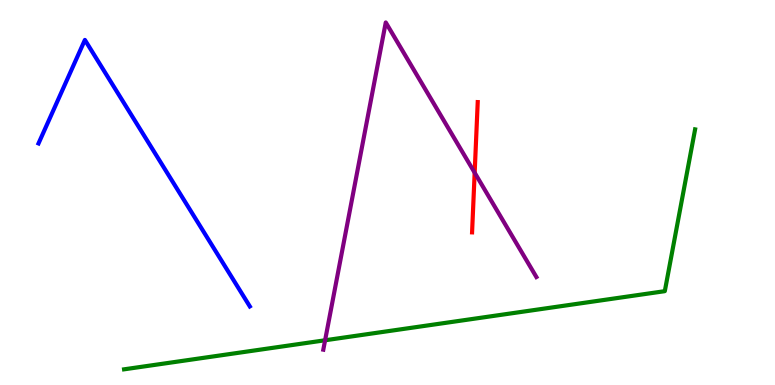[{'lines': ['blue', 'red'], 'intersections': []}, {'lines': ['green', 'red'], 'intersections': []}, {'lines': ['purple', 'red'], 'intersections': [{'x': 6.12, 'y': 5.51}]}, {'lines': ['blue', 'green'], 'intersections': []}, {'lines': ['blue', 'purple'], 'intersections': []}, {'lines': ['green', 'purple'], 'intersections': [{'x': 4.19, 'y': 1.16}]}]